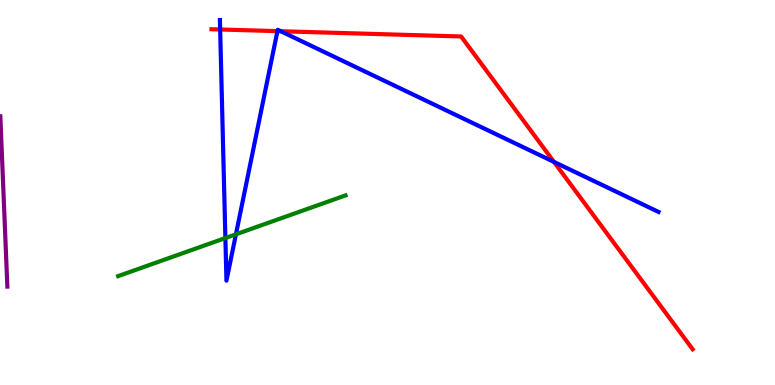[{'lines': ['blue', 'red'], 'intersections': [{'x': 2.84, 'y': 9.23}, {'x': 3.58, 'y': 9.19}, {'x': 3.62, 'y': 9.19}, {'x': 7.15, 'y': 5.79}]}, {'lines': ['green', 'red'], 'intersections': []}, {'lines': ['purple', 'red'], 'intersections': []}, {'lines': ['blue', 'green'], 'intersections': [{'x': 2.91, 'y': 3.82}, {'x': 3.04, 'y': 3.91}]}, {'lines': ['blue', 'purple'], 'intersections': []}, {'lines': ['green', 'purple'], 'intersections': []}]